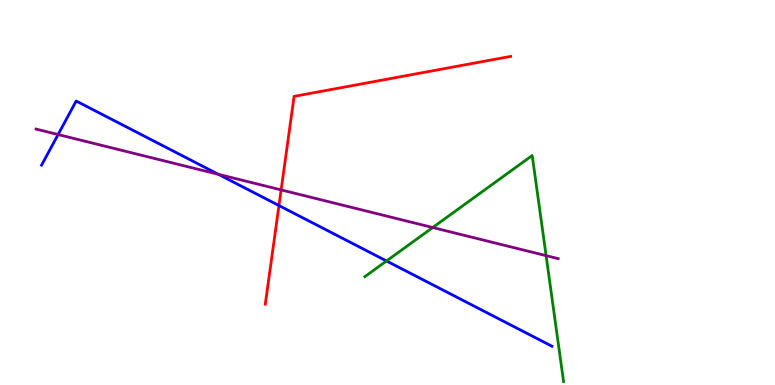[{'lines': ['blue', 'red'], 'intersections': [{'x': 3.6, 'y': 4.66}]}, {'lines': ['green', 'red'], 'intersections': []}, {'lines': ['purple', 'red'], 'intersections': [{'x': 3.63, 'y': 5.07}]}, {'lines': ['blue', 'green'], 'intersections': [{'x': 4.99, 'y': 3.22}]}, {'lines': ['blue', 'purple'], 'intersections': [{'x': 0.75, 'y': 6.51}, {'x': 2.82, 'y': 5.47}]}, {'lines': ['green', 'purple'], 'intersections': [{'x': 5.58, 'y': 4.09}, {'x': 7.05, 'y': 3.36}]}]